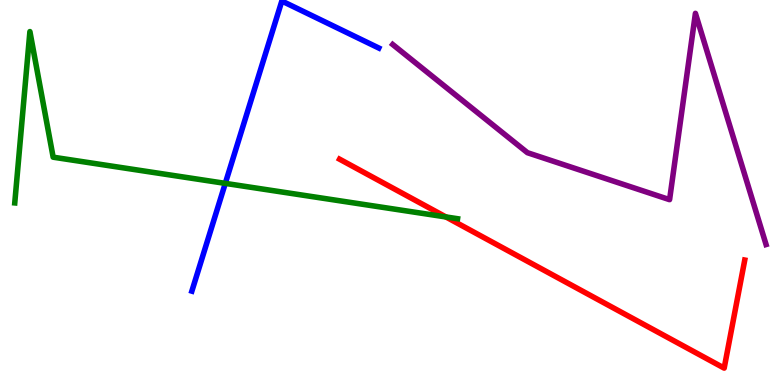[{'lines': ['blue', 'red'], 'intersections': []}, {'lines': ['green', 'red'], 'intersections': [{'x': 5.75, 'y': 4.37}]}, {'lines': ['purple', 'red'], 'intersections': []}, {'lines': ['blue', 'green'], 'intersections': [{'x': 2.91, 'y': 5.24}]}, {'lines': ['blue', 'purple'], 'intersections': []}, {'lines': ['green', 'purple'], 'intersections': []}]